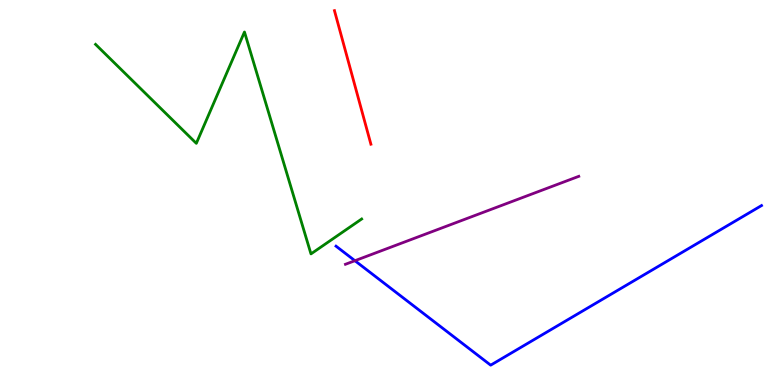[{'lines': ['blue', 'red'], 'intersections': []}, {'lines': ['green', 'red'], 'intersections': []}, {'lines': ['purple', 'red'], 'intersections': []}, {'lines': ['blue', 'green'], 'intersections': []}, {'lines': ['blue', 'purple'], 'intersections': [{'x': 4.58, 'y': 3.23}]}, {'lines': ['green', 'purple'], 'intersections': []}]